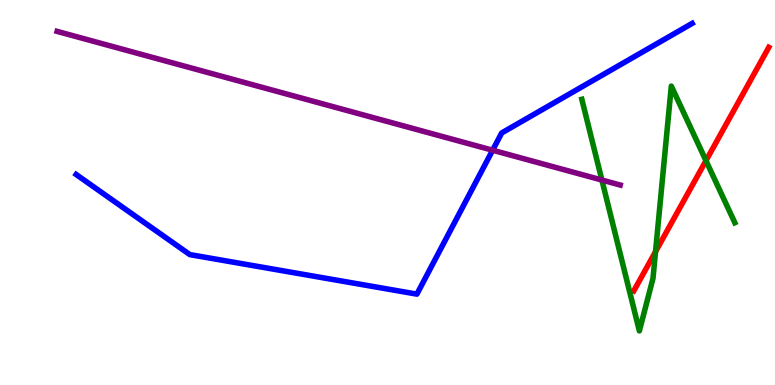[{'lines': ['blue', 'red'], 'intersections': []}, {'lines': ['green', 'red'], 'intersections': [{'x': 8.46, 'y': 3.46}, {'x': 9.11, 'y': 5.83}]}, {'lines': ['purple', 'red'], 'intersections': []}, {'lines': ['blue', 'green'], 'intersections': []}, {'lines': ['blue', 'purple'], 'intersections': [{'x': 6.36, 'y': 6.1}]}, {'lines': ['green', 'purple'], 'intersections': [{'x': 7.77, 'y': 5.32}]}]